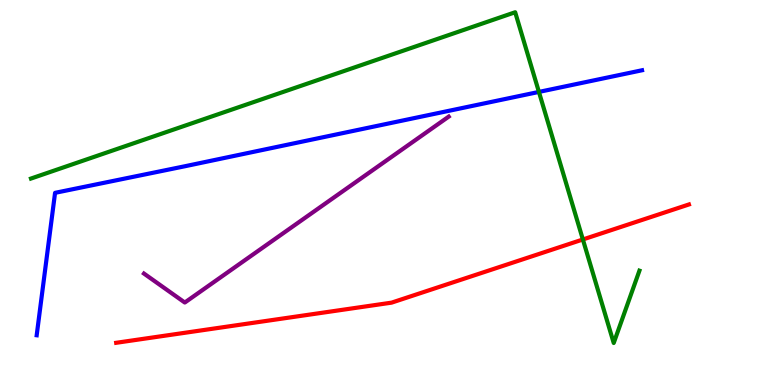[{'lines': ['blue', 'red'], 'intersections': []}, {'lines': ['green', 'red'], 'intersections': [{'x': 7.52, 'y': 3.78}]}, {'lines': ['purple', 'red'], 'intersections': []}, {'lines': ['blue', 'green'], 'intersections': [{'x': 6.95, 'y': 7.61}]}, {'lines': ['blue', 'purple'], 'intersections': []}, {'lines': ['green', 'purple'], 'intersections': []}]